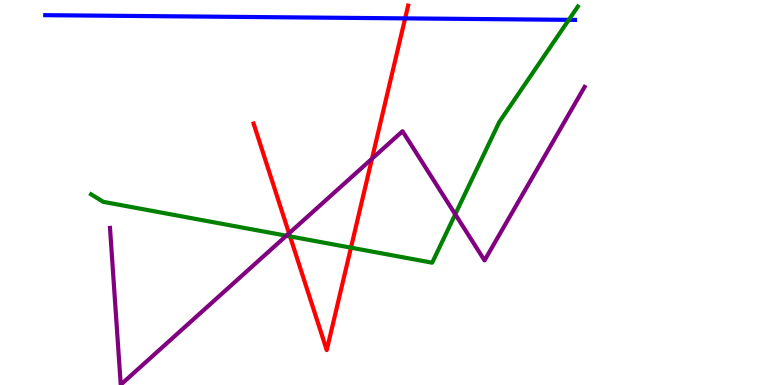[{'lines': ['blue', 'red'], 'intersections': [{'x': 5.23, 'y': 9.52}]}, {'lines': ['green', 'red'], 'intersections': [{'x': 3.74, 'y': 3.86}, {'x': 4.53, 'y': 3.57}]}, {'lines': ['purple', 'red'], 'intersections': [{'x': 3.73, 'y': 3.94}, {'x': 4.8, 'y': 5.88}]}, {'lines': ['blue', 'green'], 'intersections': [{'x': 7.34, 'y': 9.48}]}, {'lines': ['blue', 'purple'], 'intersections': []}, {'lines': ['green', 'purple'], 'intersections': [{'x': 3.69, 'y': 3.88}, {'x': 5.87, 'y': 4.43}]}]